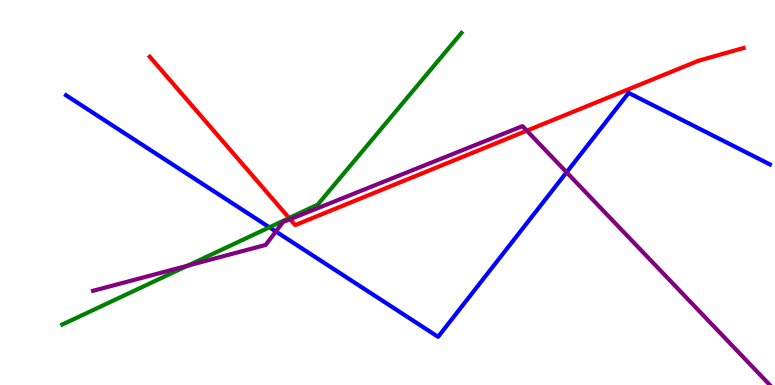[{'lines': ['blue', 'red'], 'intersections': []}, {'lines': ['green', 'red'], 'intersections': [{'x': 3.73, 'y': 4.34}]}, {'lines': ['purple', 'red'], 'intersections': [{'x': 3.74, 'y': 4.31}, {'x': 6.8, 'y': 6.61}]}, {'lines': ['blue', 'green'], 'intersections': [{'x': 3.48, 'y': 4.1}]}, {'lines': ['blue', 'purple'], 'intersections': [{'x': 3.56, 'y': 3.99}, {'x': 7.31, 'y': 5.52}]}, {'lines': ['green', 'purple'], 'intersections': [{'x': 2.42, 'y': 3.1}]}]